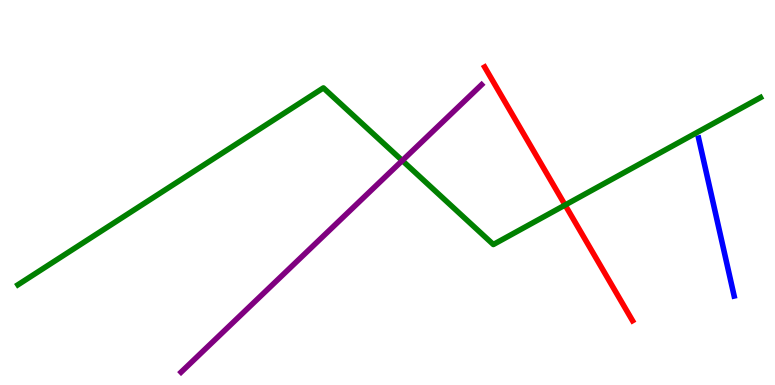[{'lines': ['blue', 'red'], 'intersections': []}, {'lines': ['green', 'red'], 'intersections': [{'x': 7.29, 'y': 4.67}]}, {'lines': ['purple', 'red'], 'intersections': []}, {'lines': ['blue', 'green'], 'intersections': []}, {'lines': ['blue', 'purple'], 'intersections': []}, {'lines': ['green', 'purple'], 'intersections': [{'x': 5.19, 'y': 5.83}]}]